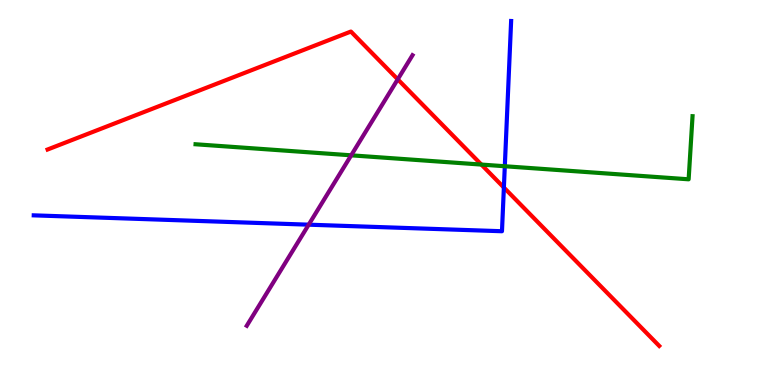[{'lines': ['blue', 'red'], 'intersections': [{'x': 6.5, 'y': 5.13}]}, {'lines': ['green', 'red'], 'intersections': [{'x': 6.21, 'y': 5.73}]}, {'lines': ['purple', 'red'], 'intersections': [{'x': 5.13, 'y': 7.94}]}, {'lines': ['blue', 'green'], 'intersections': [{'x': 6.51, 'y': 5.68}]}, {'lines': ['blue', 'purple'], 'intersections': [{'x': 3.98, 'y': 4.16}]}, {'lines': ['green', 'purple'], 'intersections': [{'x': 4.53, 'y': 5.97}]}]